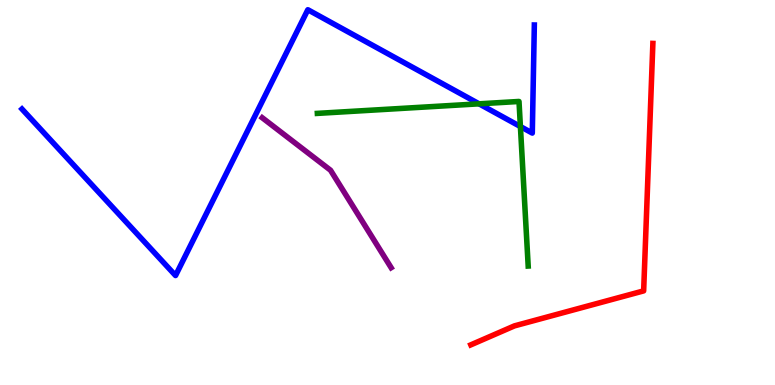[{'lines': ['blue', 'red'], 'intersections': []}, {'lines': ['green', 'red'], 'intersections': []}, {'lines': ['purple', 'red'], 'intersections': []}, {'lines': ['blue', 'green'], 'intersections': [{'x': 6.18, 'y': 7.3}, {'x': 6.71, 'y': 6.71}]}, {'lines': ['blue', 'purple'], 'intersections': []}, {'lines': ['green', 'purple'], 'intersections': []}]